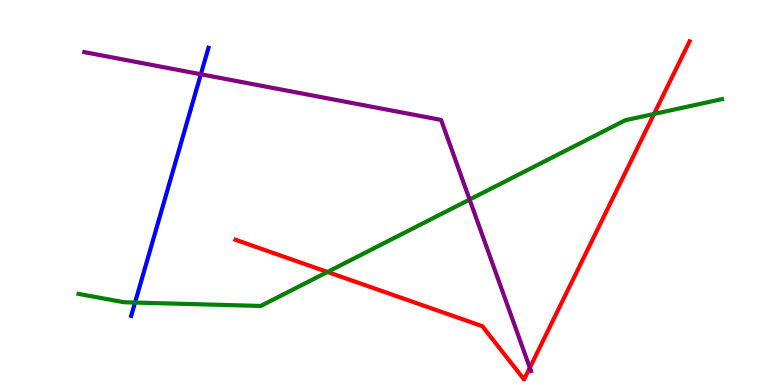[{'lines': ['blue', 'red'], 'intersections': []}, {'lines': ['green', 'red'], 'intersections': [{'x': 4.23, 'y': 2.94}, {'x': 8.44, 'y': 7.04}]}, {'lines': ['purple', 'red'], 'intersections': [{'x': 6.84, 'y': 0.448}]}, {'lines': ['blue', 'green'], 'intersections': [{'x': 1.74, 'y': 2.14}]}, {'lines': ['blue', 'purple'], 'intersections': [{'x': 2.59, 'y': 8.07}]}, {'lines': ['green', 'purple'], 'intersections': [{'x': 6.06, 'y': 4.82}]}]